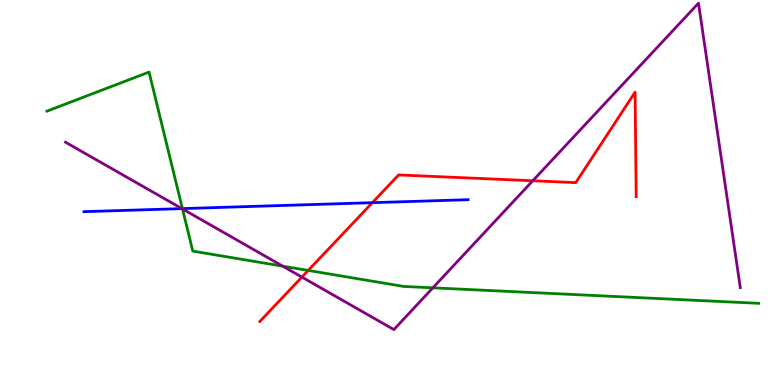[{'lines': ['blue', 'red'], 'intersections': [{'x': 4.8, 'y': 4.74}]}, {'lines': ['green', 'red'], 'intersections': [{'x': 3.98, 'y': 2.98}]}, {'lines': ['purple', 'red'], 'intersections': [{'x': 3.9, 'y': 2.8}, {'x': 6.87, 'y': 5.3}]}, {'lines': ['blue', 'green'], 'intersections': [{'x': 2.35, 'y': 4.58}]}, {'lines': ['blue', 'purple'], 'intersections': [{'x': 2.35, 'y': 4.58}]}, {'lines': ['green', 'purple'], 'intersections': [{'x': 2.35, 'y': 4.57}, {'x': 3.65, 'y': 3.09}, {'x': 5.59, 'y': 2.52}]}]